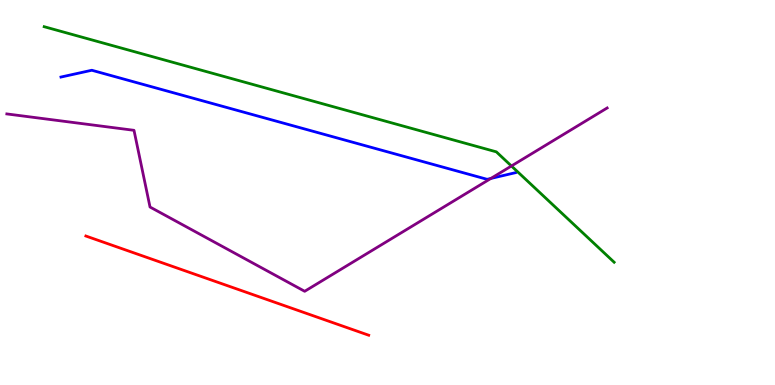[{'lines': ['blue', 'red'], 'intersections': []}, {'lines': ['green', 'red'], 'intersections': []}, {'lines': ['purple', 'red'], 'intersections': []}, {'lines': ['blue', 'green'], 'intersections': []}, {'lines': ['blue', 'purple'], 'intersections': [{'x': 6.33, 'y': 5.37}]}, {'lines': ['green', 'purple'], 'intersections': [{'x': 6.6, 'y': 5.69}]}]